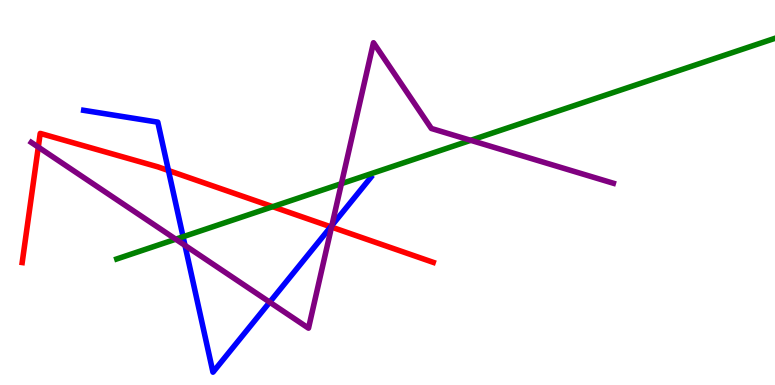[{'lines': ['blue', 'red'], 'intersections': [{'x': 2.17, 'y': 5.57}, {'x': 4.27, 'y': 4.11}]}, {'lines': ['green', 'red'], 'intersections': [{'x': 3.52, 'y': 4.63}]}, {'lines': ['purple', 'red'], 'intersections': [{'x': 0.494, 'y': 6.18}, {'x': 4.28, 'y': 4.1}]}, {'lines': ['blue', 'green'], 'intersections': [{'x': 2.36, 'y': 3.85}]}, {'lines': ['blue', 'purple'], 'intersections': [{'x': 2.39, 'y': 3.63}, {'x': 3.48, 'y': 2.15}, {'x': 4.28, 'y': 4.14}]}, {'lines': ['green', 'purple'], 'intersections': [{'x': 2.27, 'y': 3.79}, {'x': 4.41, 'y': 5.23}, {'x': 6.07, 'y': 6.36}]}]